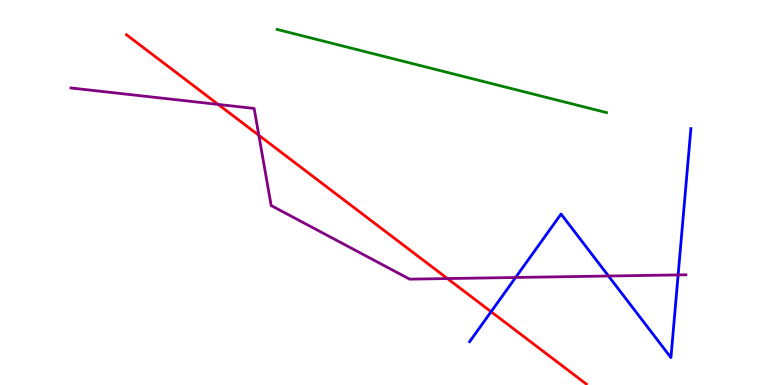[{'lines': ['blue', 'red'], 'intersections': [{'x': 6.34, 'y': 1.9}]}, {'lines': ['green', 'red'], 'intersections': []}, {'lines': ['purple', 'red'], 'intersections': [{'x': 2.82, 'y': 7.29}, {'x': 3.34, 'y': 6.49}, {'x': 5.77, 'y': 2.76}]}, {'lines': ['blue', 'green'], 'intersections': []}, {'lines': ['blue', 'purple'], 'intersections': [{'x': 6.65, 'y': 2.79}, {'x': 7.85, 'y': 2.83}, {'x': 8.75, 'y': 2.86}]}, {'lines': ['green', 'purple'], 'intersections': []}]